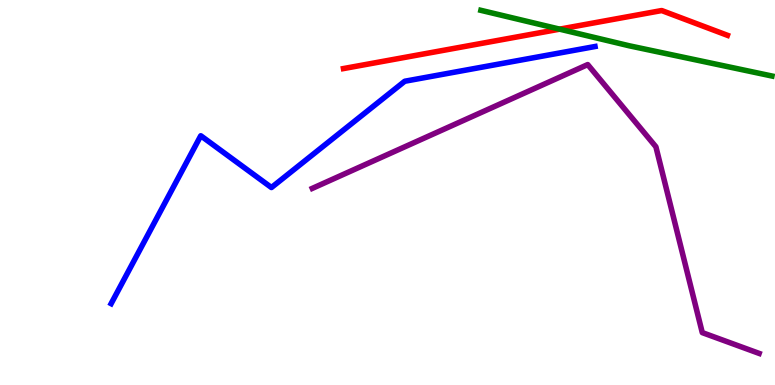[{'lines': ['blue', 'red'], 'intersections': []}, {'lines': ['green', 'red'], 'intersections': [{'x': 7.22, 'y': 9.24}]}, {'lines': ['purple', 'red'], 'intersections': []}, {'lines': ['blue', 'green'], 'intersections': []}, {'lines': ['blue', 'purple'], 'intersections': []}, {'lines': ['green', 'purple'], 'intersections': []}]